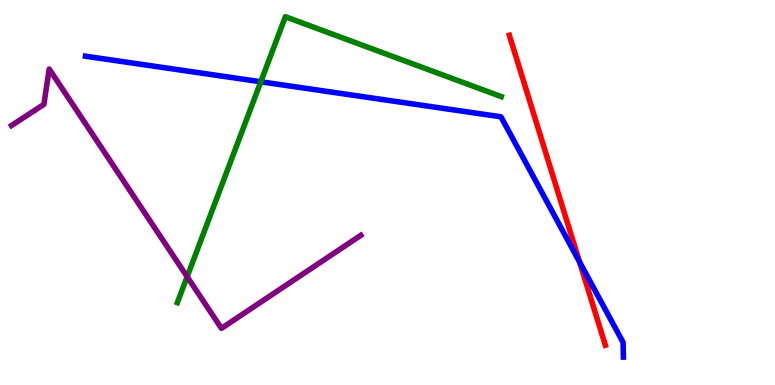[{'lines': ['blue', 'red'], 'intersections': [{'x': 7.48, 'y': 3.19}]}, {'lines': ['green', 'red'], 'intersections': []}, {'lines': ['purple', 'red'], 'intersections': []}, {'lines': ['blue', 'green'], 'intersections': [{'x': 3.37, 'y': 7.88}]}, {'lines': ['blue', 'purple'], 'intersections': []}, {'lines': ['green', 'purple'], 'intersections': [{'x': 2.41, 'y': 2.81}]}]